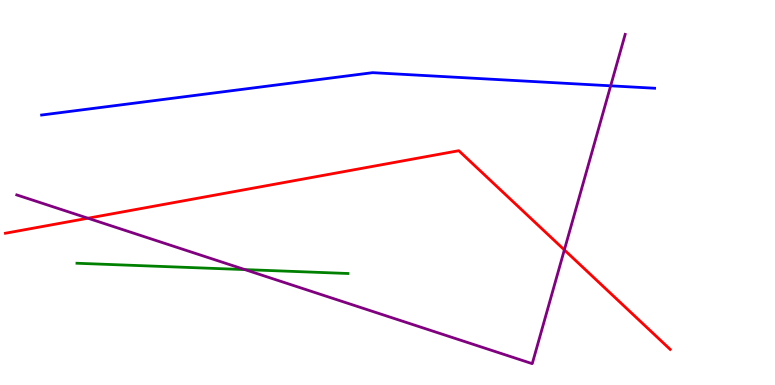[{'lines': ['blue', 'red'], 'intersections': []}, {'lines': ['green', 'red'], 'intersections': []}, {'lines': ['purple', 'red'], 'intersections': [{'x': 1.13, 'y': 4.33}, {'x': 7.28, 'y': 3.51}]}, {'lines': ['blue', 'green'], 'intersections': []}, {'lines': ['blue', 'purple'], 'intersections': [{'x': 7.88, 'y': 7.77}]}, {'lines': ['green', 'purple'], 'intersections': [{'x': 3.16, 'y': 3.0}]}]